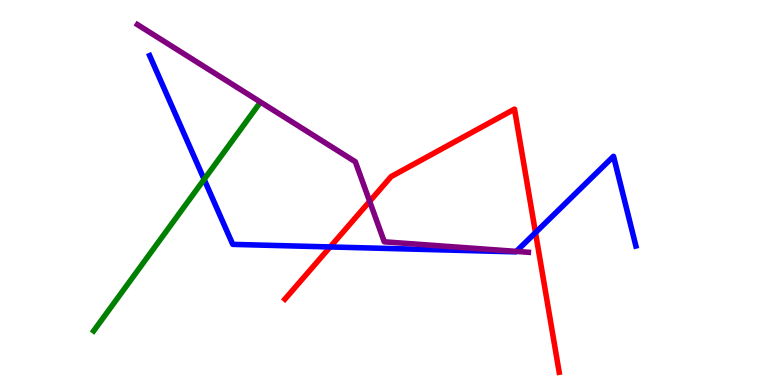[{'lines': ['blue', 'red'], 'intersections': [{'x': 4.26, 'y': 3.59}, {'x': 6.91, 'y': 3.96}]}, {'lines': ['green', 'red'], 'intersections': []}, {'lines': ['purple', 'red'], 'intersections': [{'x': 4.77, 'y': 4.77}]}, {'lines': ['blue', 'green'], 'intersections': [{'x': 2.63, 'y': 5.34}]}, {'lines': ['blue', 'purple'], 'intersections': [{'x': 6.66, 'y': 3.47}]}, {'lines': ['green', 'purple'], 'intersections': []}]